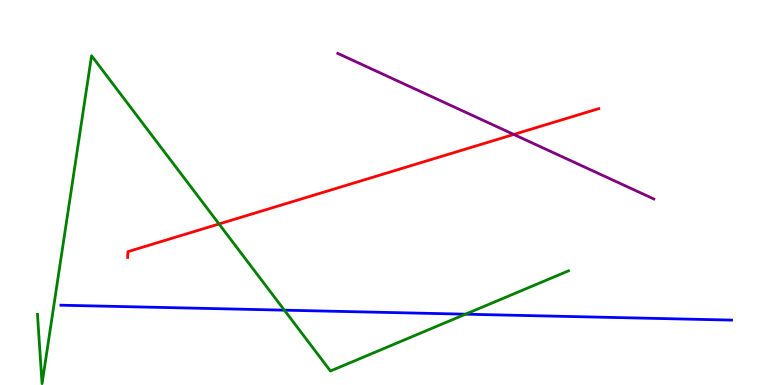[{'lines': ['blue', 'red'], 'intersections': []}, {'lines': ['green', 'red'], 'intersections': [{'x': 2.83, 'y': 4.18}]}, {'lines': ['purple', 'red'], 'intersections': [{'x': 6.63, 'y': 6.51}]}, {'lines': ['blue', 'green'], 'intersections': [{'x': 3.67, 'y': 1.94}, {'x': 6.01, 'y': 1.84}]}, {'lines': ['blue', 'purple'], 'intersections': []}, {'lines': ['green', 'purple'], 'intersections': []}]